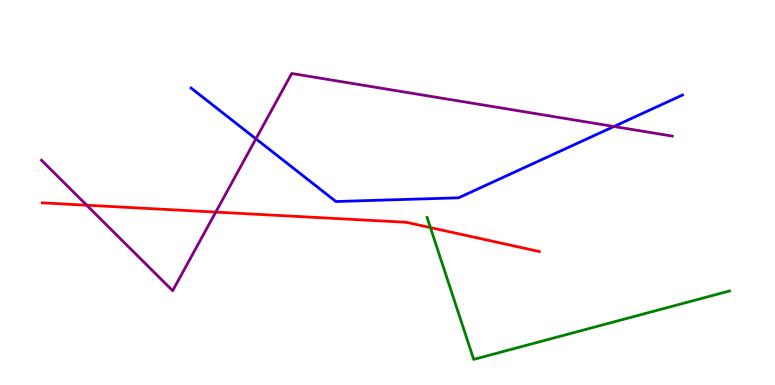[{'lines': ['blue', 'red'], 'intersections': []}, {'lines': ['green', 'red'], 'intersections': [{'x': 5.55, 'y': 4.09}]}, {'lines': ['purple', 'red'], 'intersections': [{'x': 1.12, 'y': 4.67}, {'x': 2.78, 'y': 4.49}]}, {'lines': ['blue', 'green'], 'intersections': []}, {'lines': ['blue', 'purple'], 'intersections': [{'x': 3.3, 'y': 6.39}, {'x': 7.92, 'y': 6.71}]}, {'lines': ['green', 'purple'], 'intersections': []}]